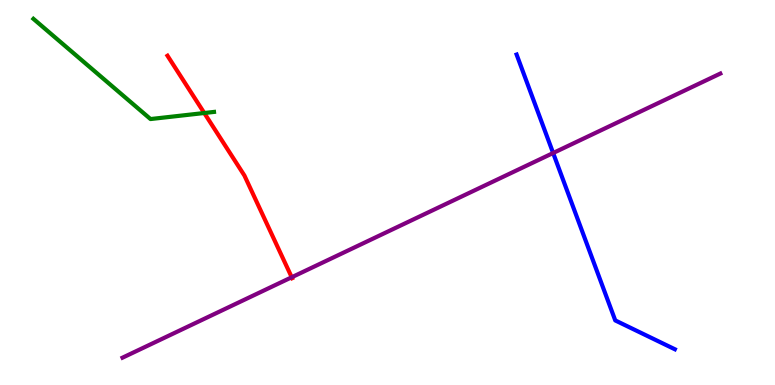[{'lines': ['blue', 'red'], 'intersections': []}, {'lines': ['green', 'red'], 'intersections': [{'x': 2.64, 'y': 7.06}]}, {'lines': ['purple', 'red'], 'intersections': [{'x': 3.76, 'y': 2.8}]}, {'lines': ['blue', 'green'], 'intersections': []}, {'lines': ['blue', 'purple'], 'intersections': [{'x': 7.14, 'y': 6.03}]}, {'lines': ['green', 'purple'], 'intersections': []}]